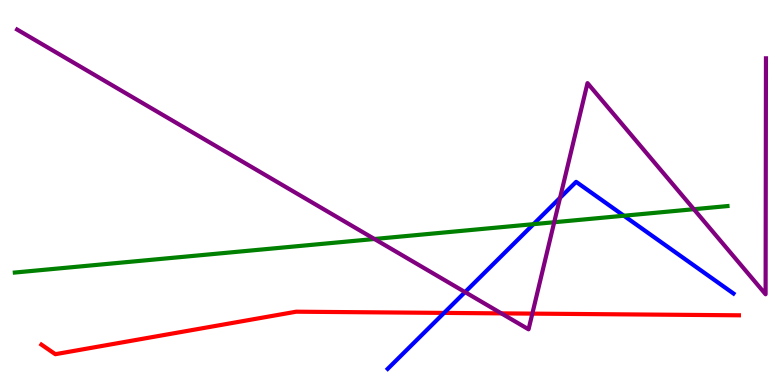[{'lines': ['blue', 'red'], 'intersections': [{'x': 5.73, 'y': 1.87}]}, {'lines': ['green', 'red'], 'intersections': []}, {'lines': ['purple', 'red'], 'intersections': [{'x': 6.47, 'y': 1.86}, {'x': 6.87, 'y': 1.85}]}, {'lines': ['blue', 'green'], 'intersections': [{'x': 6.88, 'y': 4.18}, {'x': 8.05, 'y': 4.4}]}, {'lines': ['blue', 'purple'], 'intersections': [{'x': 6.0, 'y': 2.41}, {'x': 7.23, 'y': 4.86}]}, {'lines': ['green', 'purple'], 'intersections': [{'x': 4.83, 'y': 3.79}, {'x': 7.15, 'y': 4.23}, {'x': 8.95, 'y': 4.57}]}]